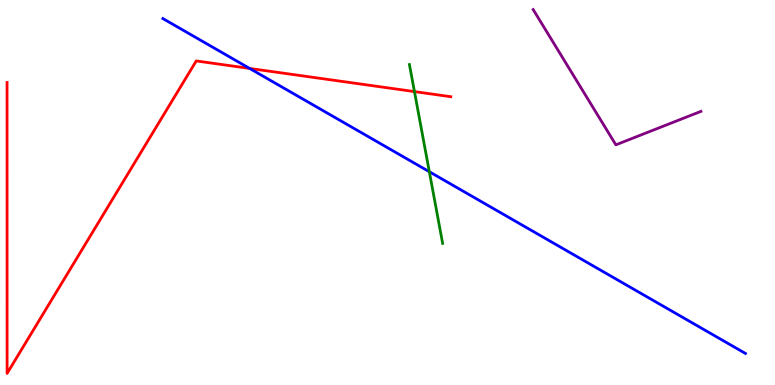[{'lines': ['blue', 'red'], 'intersections': [{'x': 3.22, 'y': 8.22}]}, {'lines': ['green', 'red'], 'intersections': [{'x': 5.35, 'y': 7.62}]}, {'lines': ['purple', 'red'], 'intersections': []}, {'lines': ['blue', 'green'], 'intersections': [{'x': 5.54, 'y': 5.54}]}, {'lines': ['blue', 'purple'], 'intersections': []}, {'lines': ['green', 'purple'], 'intersections': []}]